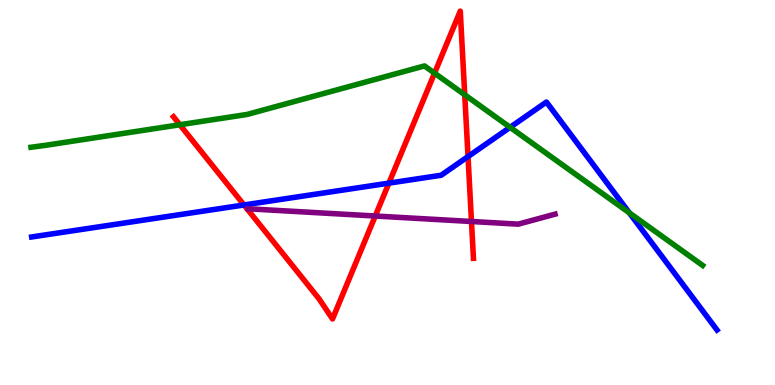[{'lines': ['blue', 'red'], 'intersections': [{'x': 3.15, 'y': 4.68}, {'x': 5.02, 'y': 5.24}, {'x': 6.04, 'y': 5.93}]}, {'lines': ['green', 'red'], 'intersections': [{'x': 2.32, 'y': 6.76}, {'x': 5.61, 'y': 8.1}, {'x': 6.0, 'y': 7.54}]}, {'lines': ['purple', 'red'], 'intersections': [{'x': 4.84, 'y': 4.39}, {'x': 6.08, 'y': 4.25}]}, {'lines': ['blue', 'green'], 'intersections': [{'x': 6.58, 'y': 6.69}, {'x': 8.12, 'y': 4.47}]}, {'lines': ['blue', 'purple'], 'intersections': []}, {'lines': ['green', 'purple'], 'intersections': []}]